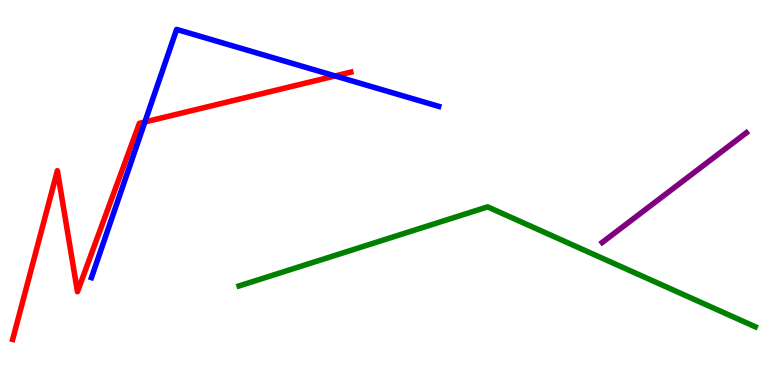[{'lines': ['blue', 'red'], 'intersections': [{'x': 1.87, 'y': 6.83}, {'x': 4.32, 'y': 8.03}]}, {'lines': ['green', 'red'], 'intersections': []}, {'lines': ['purple', 'red'], 'intersections': []}, {'lines': ['blue', 'green'], 'intersections': []}, {'lines': ['blue', 'purple'], 'intersections': []}, {'lines': ['green', 'purple'], 'intersections': []}]